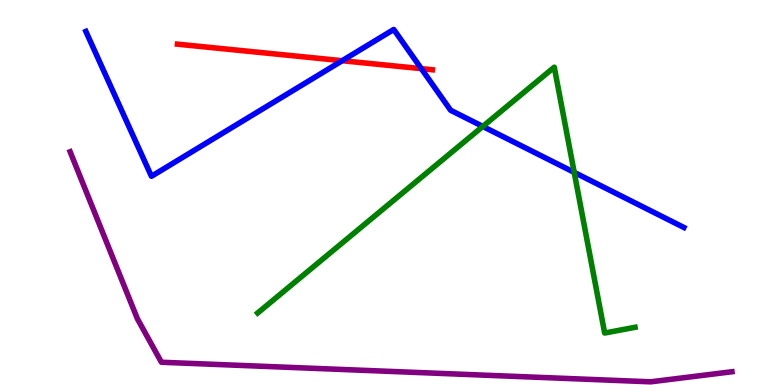[{'lines': ['blue', 'red'], 'intersections': [{'x': 4.42, 'y': 8.42}, {'x': 5.44, 'y': 8.22}]}, {'lines': ['green', 'red'], 'intersections': []}, {'lines': ['purple', 'red'], 'intersections': []}, {'lines': ['blue', 'green'], 'intersections': [{'x': 6.23, 'y': 6.72}, {'x': 7.41, 'y': 5.52}]}, {'lines': ['blue', 'purple'], 'intersections': []}, {'lines': ['green', 'purple'], 'intersections': []}]